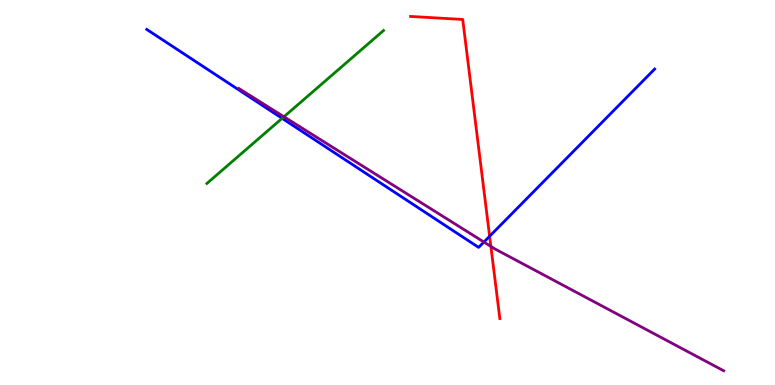[{'lines': ['blue', 'red'], 'intersections': [{'x': 6.32, 'y': 3.86}]}, {'lines': ['green', 'red'], 'intersections': []}, {'lines': ['purple', 'red'], 'intersections': [{'x': 6.33, 'y': 3.6}]}, {'lines': ['blue', 'green'], 'intersections': [{'x': 3.64, 'y': 6.93}]}, {'lines': ['blue', 'purple'], 'intersections': [{'x': 6.24, 'y': 3.71}]}, {'lines': ['green', 'purple'], 'intersections': [{'x': 3.66, 'y': 6.97}]}]